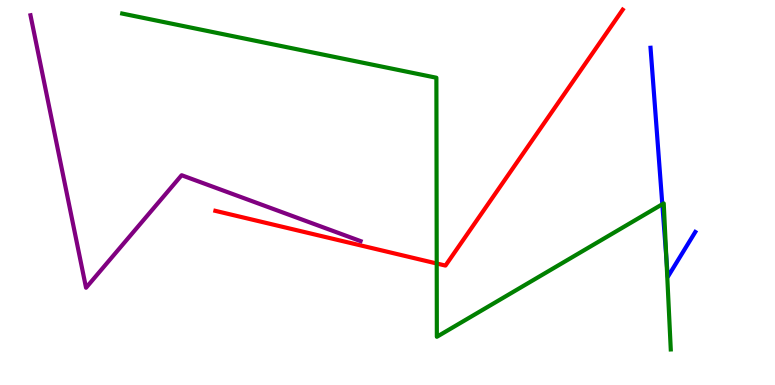[{'lines': ['blue', 'red'], 'intersections': []}, {'lines': ['green', 'red'], 'intersections': [{'x': 5.64, 'y': 3.16}]}, {'lines': ['purple', 'red'], 'intersections': []}, {'lines': ['blue', 'green'], 'intersections': [{'x': 8.55, 'y': 4.69}, {'x': 8.6, 'y': 3.29}]}, {'lines': ['blue', 'purple'], 'intersections': []}, {'lines': ['green', 'purple'], 'intersections': []}]